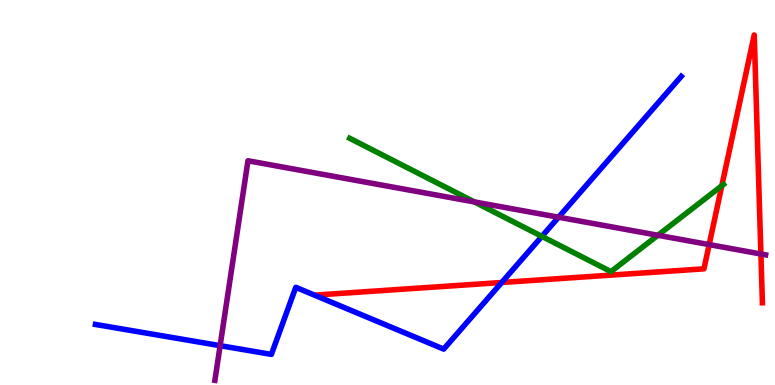[{'lines': ['blue', 'red'], 'intersections': [{'x': 6.47, 'y': 2.66}]}, {'lines': ['green', 'red'], 'intersections': [{'x': 9.31, 'y': 5.18}]}, {'lines': ['purple', 'red'], 'intersections': [{'x': 9.15, 'y': 3.65}, {'x': 9.82, 'y': 3.4}]}, {'lines': ['blue', 'green'], 'intersections': [{'x': 6.99, 'y': 3.86}]}, {'lines': ['blue', 'purple'], 'intersections': [{'x': 2.84, 'y': 1.02}, {'x': 7.21, 'y': 4.36}]}, {'lines': ['green', 'purple'], 'intersections': [{'x': 6.12, 'y': 4.76}, {'x': 8.49, 'y': 3.89}]}]